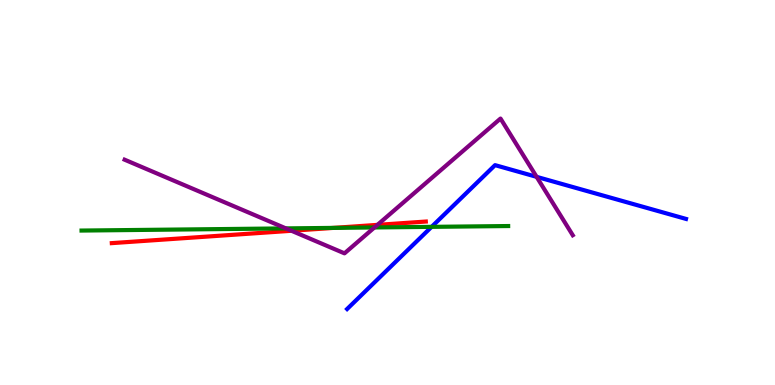[{'lines': ['blue', 'red'], 'intersections': []}, {'lines': ['green', 'red'], 'intersections': [{'x': 4.3, 'y': 4.08}]}, {'lines': ['purple', 'red'], 'intersections': [{'x': 3.76, 'y': 4.01}, {'x': 4.87, 'y': 4.16}]}, {'lines': ['blue', 'green'], 'intersections': [{'x': 5.57, 'y': 4.11}]}, {'lines': ['blue', 'purple'], 'intersections': [{'x': 6.92, 'y': 5.41}]}, {'lines': ['green', 'purple'], 'intersections': [{'x': 3.69, 'y': 4.07}, {'x': 4.83, 'y': 4.09}]}]